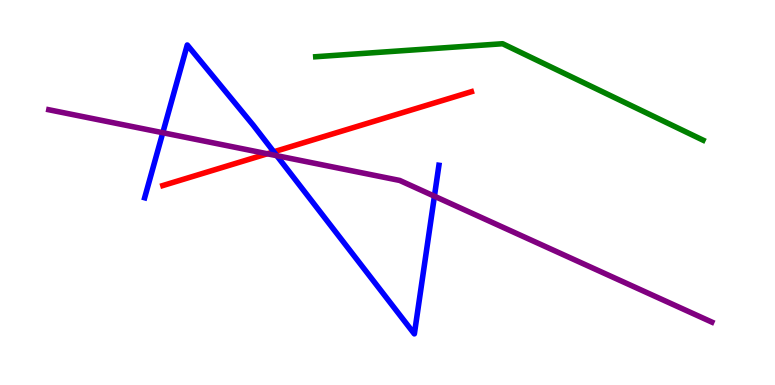[{'lines': ['blue', 'red'], 'intersections': [{'x': 3.53, 'y': 6.06}]}, {'lines': ['green', 'red'], 'intersections': []}, {'lines': ['purple', 'red'], 'intersections': [{'x': 3.45, 'y': 6.01}]}, {'lines': ['blue', 'green'], 'intersections': []}, {'lines': ['blue', 'purple'], 'intersections': [{'x': 2.1, 'y': 6.55}, {'x': 3.57, 'y': 5.96}, {'x': 5.61, 'y': 4.9}]}, {'lines': ['green', 'purple'], 'intersections': []}]